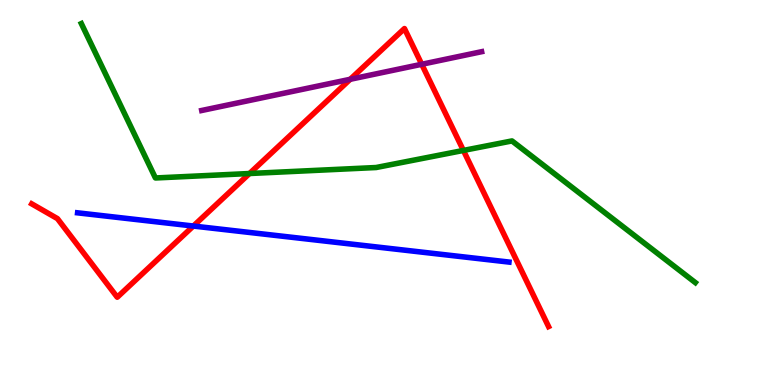[{'lines': ['blue', 'red'], 'intersections': [{'x': 2.49, 'y': 4.13}]}, {'lines': ['green', 'red'], 'intersections': [{'x': 3.22, 'y': 5.49}, {'x': 5.98, 'y': 6.09}]}, {'lines': ['purple', 'red'], 'intersections': [{'x': 4.52, 'y': 7.94}, {'x': 5.44, 'y': 8.33}]}, {'lines': ['blue', 'green'], 'intersections': []}, {'lines': ['blue', 'purple'], 'intersections': []}, {'lines': ['green', 'purple'], 'intersections': []}]